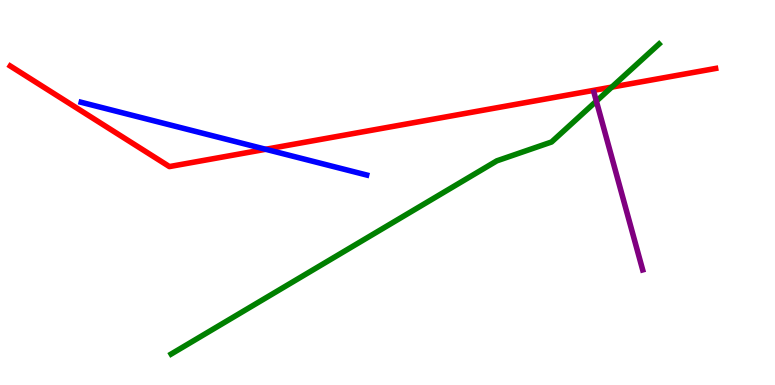[{'lines': ['blue', 'red'], 'intersections': [{'x': 3.43, 'y': 6.12}]}, {'lines': ['green', 'red'], 'intersections': [{'x': 7.89, 'y': 7.74}]}, {'lines': ['purple', 'red'], 'intersections': []}, {'lines': ['blue', 'green'], 'intersections': []}, {'lines': ['blue', 'purple'], 'intersections': []}, {'lines': ['green', 'purple'], 'intersections': [{'x': 7.69, 'y': 7.37}]}]